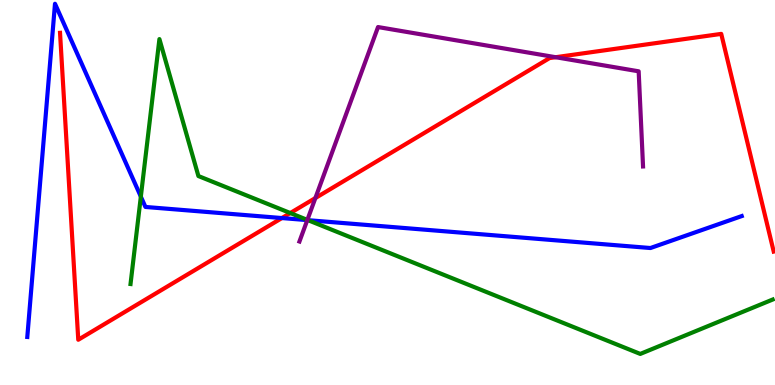[{'lines': ['blue', 'red'], 'intersections': [{'x': 3.64, 'y': 4.34}]}, {'lines': ['green', 'red'], 'intersections': [{'x': 3.75, 'y': 4.47}]}, {'lines': ['purple', 'red'], 'intersections': [{'x': 4.07, 'y': 4.86}, {'x': 7.17, 'y': 8.51}]}, {'lines': ['blue', 'green'], 'intersections': [{'x': 1.82, 'y': 4.89}, {'x': 3.97, 'y': 4.28}]}, {'lines': ['blue', 'purple'], 'intersections': [{'x': 3.97, 'y': 4.28}]}, {'lines': ['green', 'purple'], 'intersections': [{'x': 3.97, 'y': 4.29}]}]